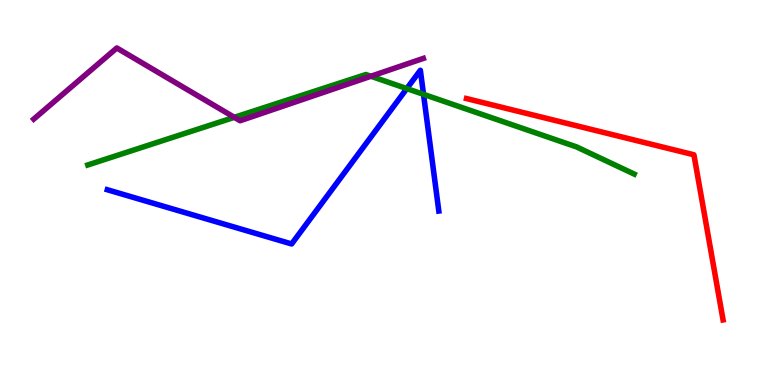[{'lines': ['blue', 'red'], 'intersections': []}, {'lines': ['green', 'red'], 'intersections': []}, {'lines': ['purple', 'red'], 'intersections': []}, {'lines': ['blue', 'green'], 'intersections': [{'x': 5.25, 'y': 7.7}, {'x': 5.46, 'y': 7.55}]}, {'lines': ['blue', 'purple'], 'intersections': []}, {'lines': ['green', 'purple'], 'intersections': [{'x': 3.02, 'y': 6.95}, {'x': 4.79, 'y': 8.02}]}]